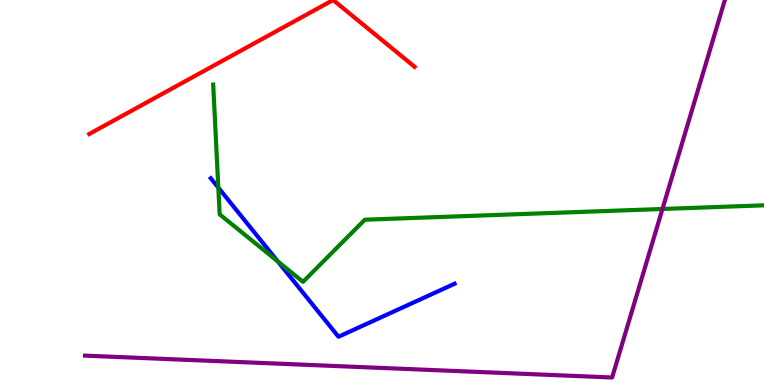[{'lines': ['blue', 'red'], 'intersections': []}, {'lines': ['green', 'red'], 'intersections': []}, {'lines': ['purple', 'red'], 'intersections': []}, {'lines': ['blue', 'green'], 'intersections': [{'x': 2.82, 'y': 5.13}, {'x': 3.58, 'y': 3.21}]}, {'lines': ['blue', 'purple'], 'intersections': []}, {'lines': ['green', 'purple'], 'intersections': [{'x': 8.55, 'y': 4.57}]}]